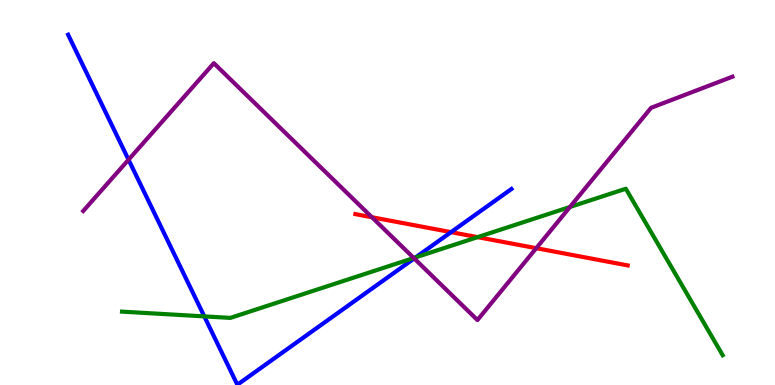[{'lines': ['blue', 'red'], 'intersections': [{'x': 5.82, 'y': 3.97}]}, {'lines': ['green', 'red'], 'intersections': [{'x': 6.16, 'y': 3.84}]}, {'lines': ['purple', 'red'], 'intersections': [{'x': 4.8, 'y': 4.36}, {'x': 6.92, 'y': 3.55}]}, {'lines': ['blue', 'green'], 'intersections': [{'x': 2.64, 'y': 1.78}, {'x': 5.36, 'y': 3.32}]}, {'lines': ['blue', 'purple'], 'intersections': [{'x': 1.66, 'y': 5.85}, {'x': 5.34, 'y': 3.29}]}, {'lines': ['green', 'purple'], 'intersections': [{'x': 5.34, 'y': 3.3}, {'x': 7.35, 'y': 4.62}]}]